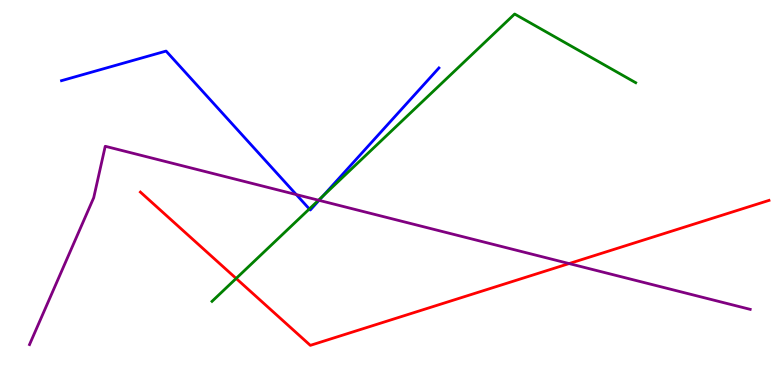[{'lines': ['blue', 'red'], 'intersections': []}, {'lines': ['green', 'red'], 'intersections': [{'x': 3.05, 'y': 2.77}]}, {'lines': ['purple', 'red'], 'intersections': [{'x': 7.34, 'y': 3.15}]}, {'lines': ['blue', 'green'], 'intersections': [{'x': 3.99, 'y': 4.57}, {'x': 4.17, 'y': 4.91}]}, {'lines': ['blue', 'purple'], 'intersections': [{'x': 3.82, 'y': 4.95}, {'x': 4.12, 'y': 4.8}]}, {'lines': ['green', 'purple'], 'intersections': [{'x': 4.11, 'y': 4.8}]}]